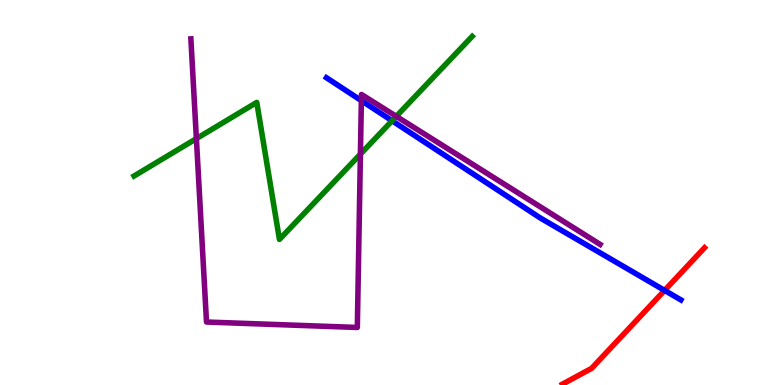[{'lines': ['blue', 'red'], 'intersections': [{'x': 8.58, 'y': 2.46}]}, {'lines': ['green', 'red'], 'intersections': []}, {'lines': ['purple', 'red'], 'intersections': []}, {'lines': ['blue', 'green'], 'intersections': [{'x': 5.06, 'y': 6.86}]}, {'lines': ['blue', 'purple'], 'intersections': [{'x': 4.66, 'y': 7.39}]}, {'lines': ['green', 'purple'], 'intersections': [{'x': 2.53, 'y': 6.4}, {'x': 4.65, 'y': 6.0}, {'x': 5.11, 'y': 6.98}]}]